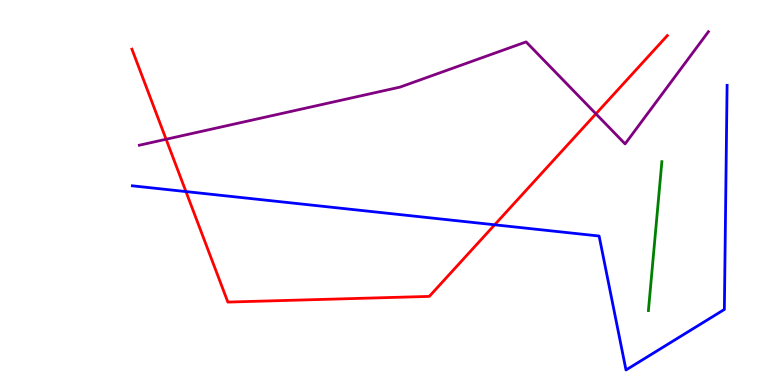[{'lines': ['blue', 'red'], 'intersections': [{'x': 2.4, 'y': 5.02}, {'x': 6.38, 'y': 4.16}]}, {'lines': ['green', 'red'], 'intersections': []}, {'lines': ['purple', 'red'], 'intersections': [{'x': 2.14, 'y': 6.38}, {'x': 7.69, 'y': 7.04}]}, {'lines': ['blue', 'green'], 'intersections': []}, {'lines': ['blue', 'purple'], 'intersections': []}, {'lines': ['green', 'purple'], 'intersections': []}]